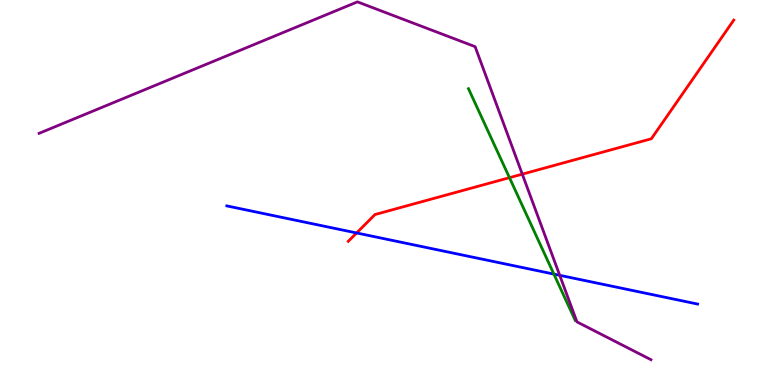[{'lines': ['blue', 'red'], 'intersections': [{'x': 4.6, 'y': 3.95}]}, {'lines': ['green', 'red'], 'intersections': [{'x': 6.57, 'y': 5.39}]}, {'lines': ['purple', 'red'], 'intersections': [{'x': 6.74, 'y': 5.48}]}, {'lines': ['blue', 'green'], 'intersections': [{'x': 7.15, 'y': 2.88}]}, {'lines': ['blue', 'purple'], 'intersections': [{'x': 7.22, 'y': 2.85}]}, {'lines': ['green', 'purple'], 'intersections': []}]